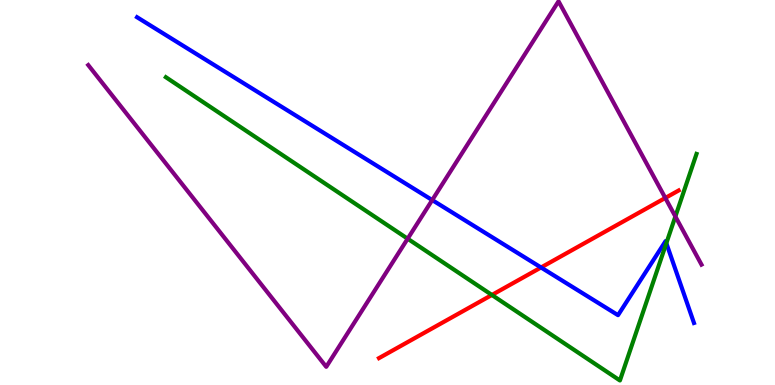[{'lines': ['blue', 'red'], 'intersections': [{'x': 6.98, 'y': 3.05}]}, {'lines': ['green', 'red'], 'intersections': [{'x': 6.35, 'y': 2.34}]}, {'lines': ['purple', 'red'], 'intersections': [{'x': 8.58, 'y': 4.86}]}, {'lines': ['blue', 'green'], 'intersections': [{'x': 8.6, 'y': 3.68}]}, {'lines': ['blue', 'purple'], 'intersections': [{'x': 5.58, 'y': 4.8}]}, {'lines': ['green', 'purple'], 'intersections': [{'x': 5.26, 'y': 3.8}, {'x': 8.71, 'y': 4.38}]}]